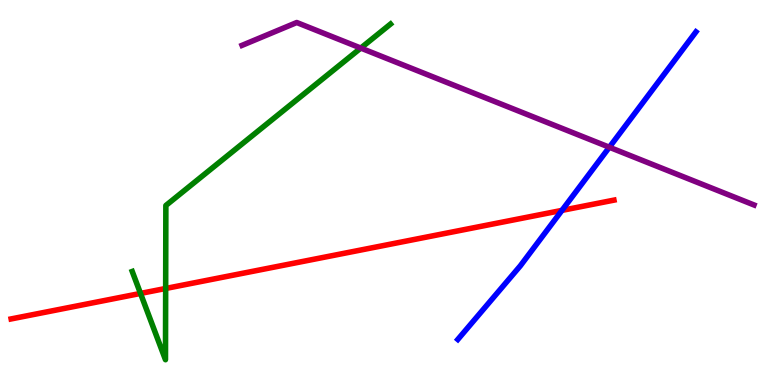[{'lines': ['blue', 'red'], 'intersections': [{'x': 7.25, 'y': 4.54}]}, {'lines': ['green', 'red'], 'intersections': [{'x': 1.81, 'y': 2.38}, {'x': 2.14, 'y': 2.51}]}, {'lines': ['purple', 'red'], 'intersections': []}, {'lines': ['blue', 'green'], 'intersections': []}, {'lines': ['blue', 'purple'], 'intersections': [{'x': 7.86, 'y': 6.18}]}, {'lines': ['green', 'purple'], 'intersections': [{'x': 4.66, 'y': 8.75}]}]